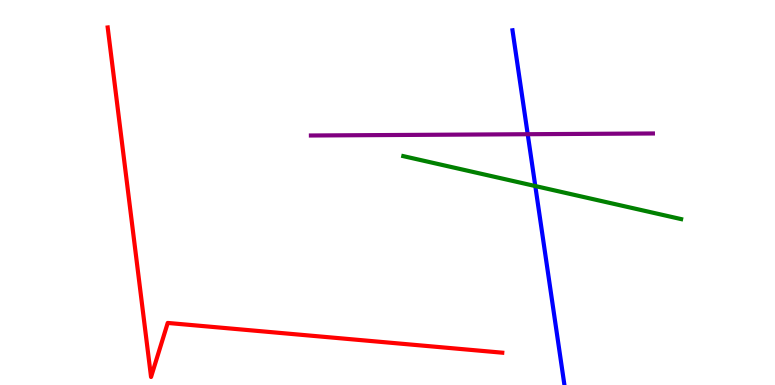[{'lines': ['blue', 'red'], 'intersections': []}, {'lines': ['green', 'red'], 'intersections': []}, {'lines': ['purple', 'red'], 'intersections': []}, {'lines': ['blue', 'green'], 'intersections': [{'x': 6.91, 'y': 5.17}]}, {'lines': ['blue', 'purple'], 'intersections': [{'x': 6.81, 'y': 6.51}]}, {'lines': ['green', 'purple'], 'intersections': []}]